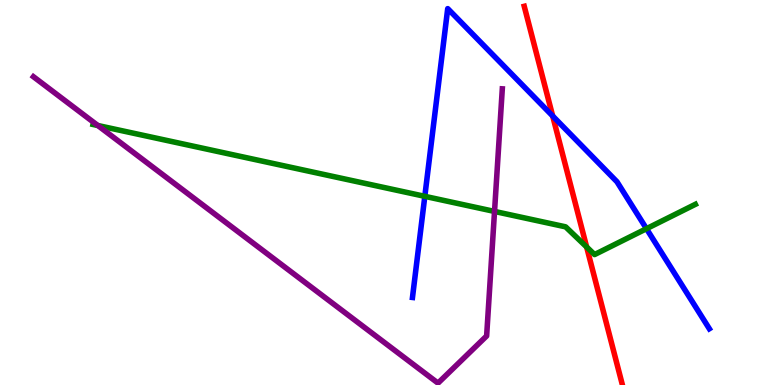[{'lines': ['blue', 'red'], 'intersections': [{'x': 7.13, 'y': 6.99}]}, {'lines': ['green', 'red'], 'intersections': [{'x': 7.57, 'y': 3.59}]}, {'lines': ['purple', 'red'], 'intersections': []}, {'lines': ['blue', 'green'], 'intersections': [{'x': 5.48, 'y': 4.9}, {'x': 8.34, 'y': 4.06}]}, {'lines': ['blue', 'purple'], 'intersections': []}, {'lines': ['green', 'purple'], 'intersections': [{'x': 1.26, 'y': 6.74}, {'x': 6.38, 'y': 4.51}]}]